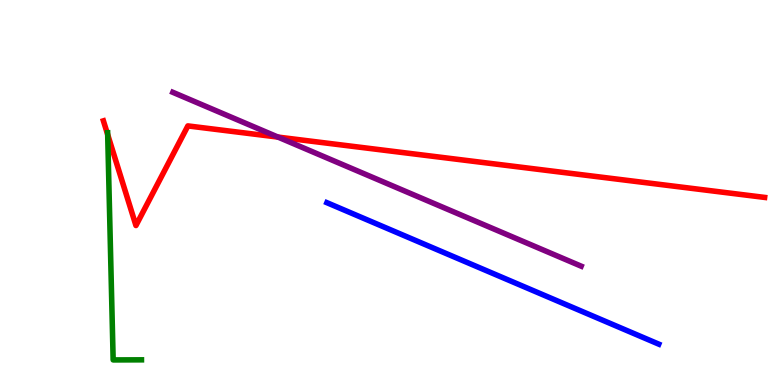[{'lines': ['blue', 'red'], 'intersections': []}, {'lines': ['green', 'red'], 'intersections': [{'x': 1.39, 'y': 6.5}]}, {'lines': ['purple', 'red'], 'intersections': [{'x': 3.59, 'y': 6.44}]}, {'lines': ['blue', 'green'], 'intersections': []}, {'lines': ['blue', 'purple'], 'intersections': []}, {'lines': ['green', 'purple'], 'intersections': []}]